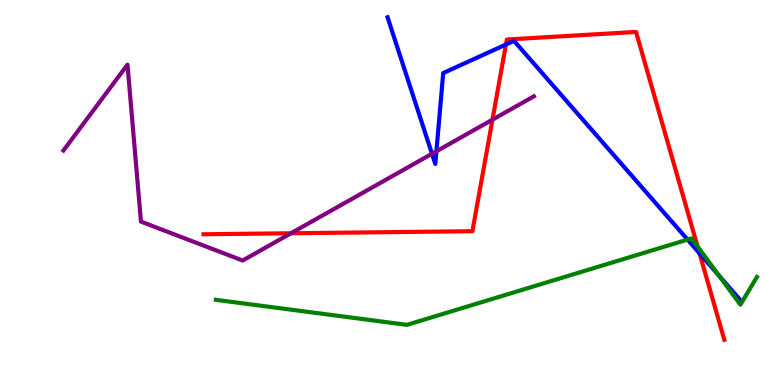[{'lines': ['blue', 'red'], 'intersections': [{'x': 6.53, 'y': 8.84}, {'x': 9.03, 'y': 3.42}]}, {'lines': ['green', 'red'], 'intersections': [{'x': 9.0, 'y': 3.6}]}, {'lines': ['purple', 'red'], 'intersections': [{'x': 3.75, 'y': 3.94}, {'x': 6.35, 'y': 6.89}]}, {'lines': ['blue', 'green'], 'intersections': [{'x': 8.87, 'y': 3.78}, {'x': 9.28, 'y': 2.84}]}, {'lines': ['blue', 'purple'], 'intersections': [{'x': 5.57, 'y': 6.01}, {'x': 5.63, 'y': 6.07}]}, {'lines': ['green', 'purple'], 'intersections': []}]